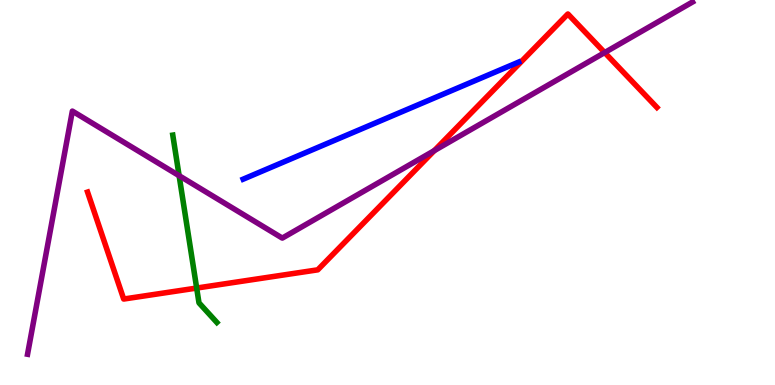[{'lines': ['blue', 'red'], 'intersections': []}, {'lines': ['green', 'red'], 'intersections': [{'x': 2.54, 'y': 2.52}]}, {'lines': ['purple', 'red'], 'intersections': [{'x': 5.6, 'y': 6.09}, {'x': 7.8, 'y': 8.63}]}, {'lines': ['blue', 'green'], 'intersections': []}, {'lines': ['blue', 'purple'], 'intersections': []}, {'lines': ['green', 'purple'], 'intersections': [{'x': 2.31, 'y': 5.44}]}]